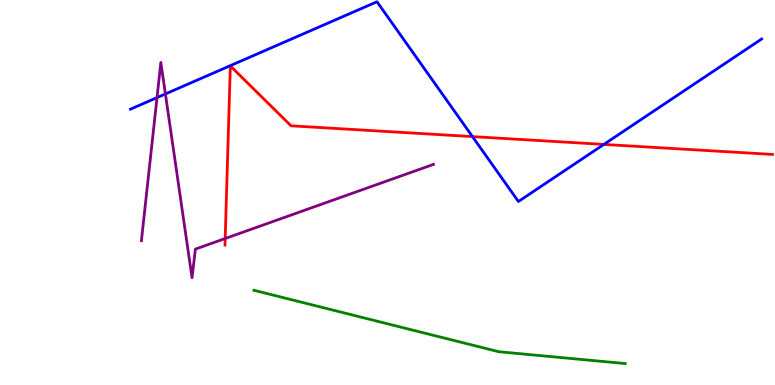[{'lines': ['blue', 'red'], 'intersections': [{'x': 6.1, 'y': 6.45}, {'x': 7.79, 'y': 6.25}]}, {'lines': ['green', 'red'], 'intersections': []}, {'lines': ['purple', 'red'], 'intersections': [{'x': 2.91, 'y': 3.8}]}, {'lines': ['blue', 'green'], 'intersections': []}, {'lines': ['blue', 'purple'], 'intersections': [{'x': 2.03, 'y': 7.46}, {'x': 2.13, 'y': 7.56}]}, {'lines': ['green', 'purple'], 'intersections': []}]